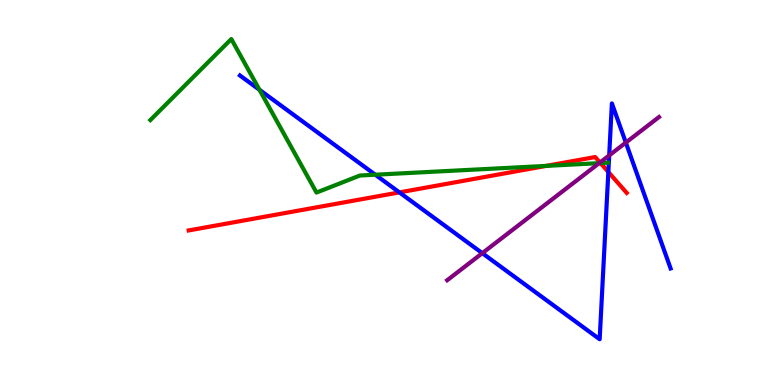[{'lines': ['blue', 'red'], 'intersections': [{'x': 5.15, 'y': 5.0}, {'x': 7.85, 'y': 5.53}]}, {'lines': ['green', 'red'], 'intersections': [{'x': 7.05, 'y': 5.69}, {'x': 7.75, 'y': 5.76}]}, {'lines': ['purple', 'red'], 'intersections': [{'x': 7.74, 'y': 5.78}]}, {'lines': ['blue', 'green'], 'intersections': [{'x': 3.35, 'y': 7.67}, {'x': 4.84, 'y': 5.46}]}, {'lines': ['blue', 'purple'], 'intersections': [{'x': 6.22, 'y': 3.42}, {'x': 7.86, 'y': 5.96}, {'x': 8.08, 'y': 6.3}]}, {'lines': ['green', 'purple'], 'intersections': [{'x': 7.73, 'y': 5.76}]}]